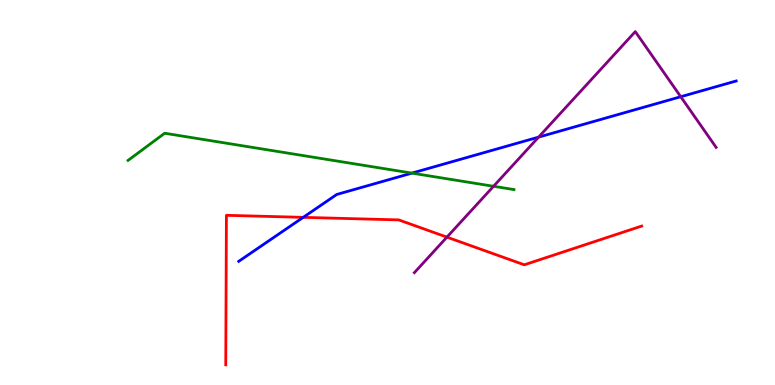[{'lines': ['blue', 'red'], 'intersections': [{'x': 3.91, 'y': 4.35}]}, {'lines': ['green', 'red'], 'intersections': []}, {'lines': ['purple', 'red'], 'intersections': [{'x': 5.77, 'y': 3.84}]}, {'lines': ['blue', 'green'], 'intersections': [{'x': 5.31, 'y': 5.5}]}, {'lines': ['blue', 'purple'], 'intersections': [{'x': 6.95, 'y': 6.44}, {'x': 8.78, 'y': 7.49}]}, {'lines': ['green', 'purple'], 'intersections': [{'x': 6.37, 'y': 5.16}]}]